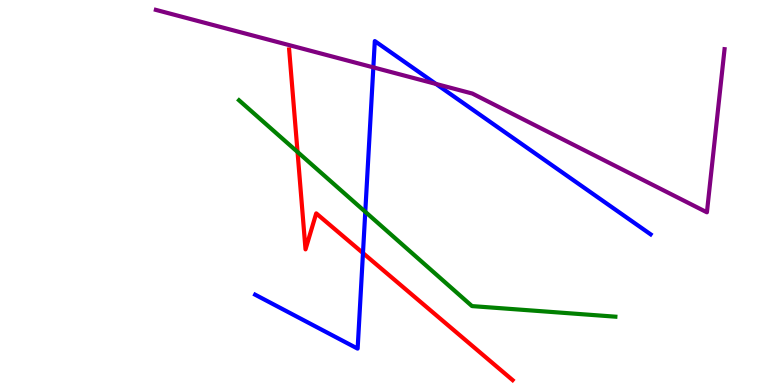[{'lines': ['blue', 'red'], 'intersections': [{'x': 4.68, 'y': 3.43}]}, {'lines': ['green', 'red'], 'intersections': [{'x': 3.84, 'y': 6.05}]}, {'lines': ['purple', 'red'], 'intersections': []}, {'lines': ['blue', 'green'], 'intersections': [{'x': 4.71, 'y': 4.5}]}, {'lines': ['blue', 'purple'], 'intersections': [{'x': 4.82, 'y': 8.25}, {'x': 5.63, 'y': 7.82}]}, {'lines': ['green', 'purple'], 'intersections': []}]